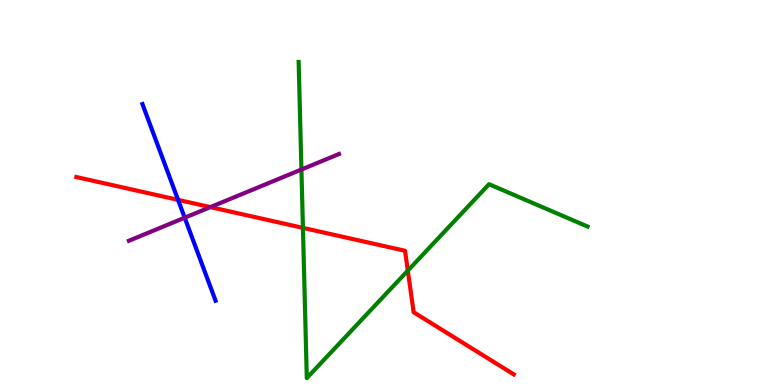[{'lines': ['blue', 'red'], 'intersections': [{'x': 2.3, 'y': 4.81}]}, {'lines': ['green', 'red'], 'intersections': [{'x': 3.91, 'y': 4.08}, {'x': 5.26, 'y': 2.97}]}, {'lines': ['purple', 'red'], 'intersections': [{'x': 2.71, 'y': 4.62}]}, {'lines': ['blue', 'green'], 'intersections': []}, {'lines': ['blue', 'purple'], 'intersections': [{'x': 2.38, 'y': 4.35}]}, {'lines': ['green', 'purple'], 'intersections': [{'x': 3.89, 'y': 5.6}]}]